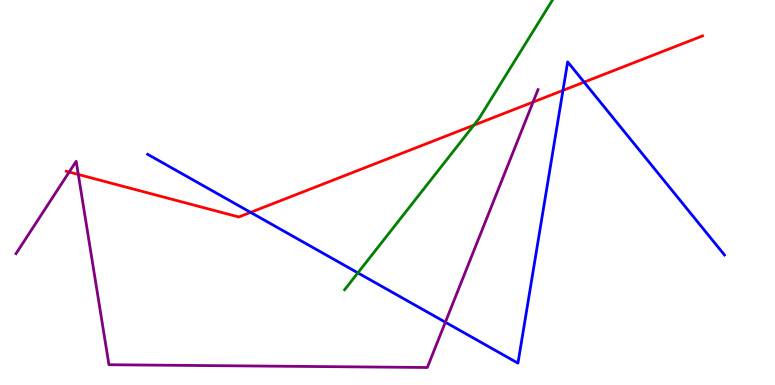[{'lines': ['blue', 'red'], 'intersections': [{'x': 3.23, 'y': 4.48}, {'x': 7.26, 'y': 7.65}, {'x': 7.54, 'y': 7.87}]}, {'lines': ['green', 'red'], 'intersections': [{'x': 6.11, 'y': 6.75}]}, {'lines': ['purple', 'red'], 'intersections': [{'x': 0.892, 'y': 5.53}, {'x': 1.01, 'y': 5.47}, {'x': 6.88, 'y': 7.35}]}, {'lines': ['blue', 'green'], 'intersections': [{'x': 4.62, 'y': 2.91}]}, {'lines': ['blue', 'purple'], 'intersections': [{'x': 5.75, 'y': 1.63}]}, {'lines': ['green', 'purple'], 'intersections': []}]